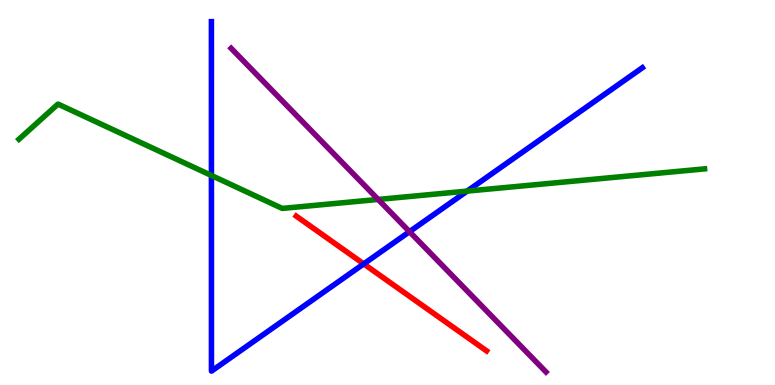[{'lines': ['blue', 'red'], 'intersections': [{'x': 4.69, 'y': 3.15}]}, {'lines': ['green', 'red'], 'intersections': []}, {'lines': ['purple', 'red'], 'intersections': []}, {'lines': ['blue', 'green'], 'intersections': [{'x': 2.73, 'y': 5.44}, {'x': 6.03, 'y': 5.04}]}, {'lines': ['blue', 'purple'], 'intersections': [{'x': 5.28, 'y': 3.98}]}, {'lines': ['green', 'purple'], 'intersections': [{'x': 4.88, 'y': 4.82}]}]